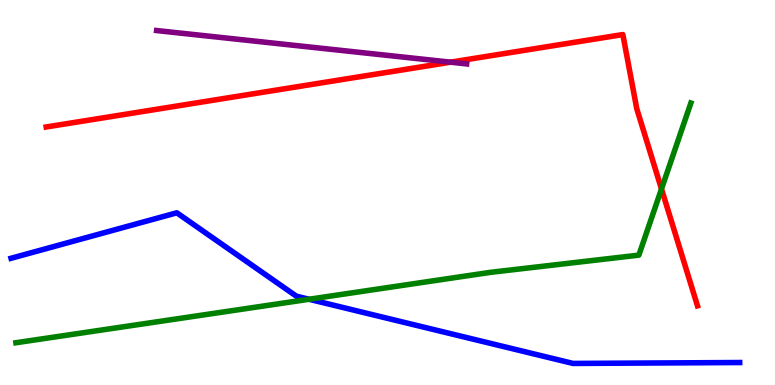[{'lines': ['blue', 'red'], 'intersections': []}, {'lines': ['green', 'red'], 'intersections': [{'x': 8.54, 'y': 5.09}]}, {'lines': ['purple', 'red'], 'intersections': [{'x': 5.81, 'y': 8.39}]}, {'lines': ['blue', 'green'], 'intersections': [{'x': 3.99, 'y': 2.23}]}, {'lines': ['blue', 'purple'], 'intersections': []}, {'lines': ['green', 'purple'], 'intersections': []}]